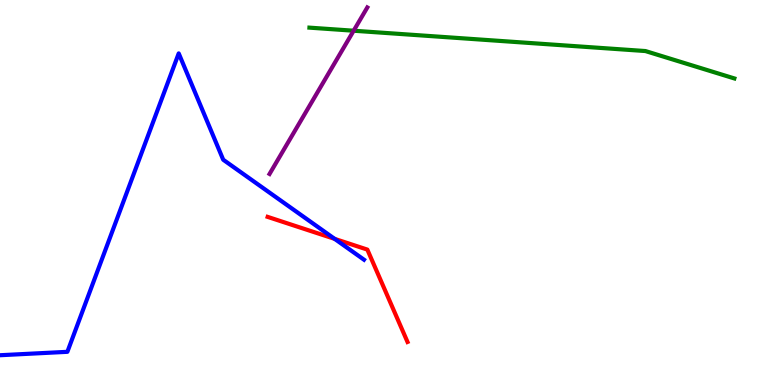[{'lines': ['blue', 'red'], 'intersections': [{'x': 4.32, 'y': 3.8}]}, {'lines': ['green', 'red'], 'intersections': []}, {'lines': ['purple', 'red'], 'intersections': []}, {'lines': ['blue', 'green'], 'intersections': []}, {'lines': ['blue', 'purple'], 'intersections': []}, {'lines': ['green', 'purple'], 'intersections': [{'x': 4.56, 'y': 9.2}]}]